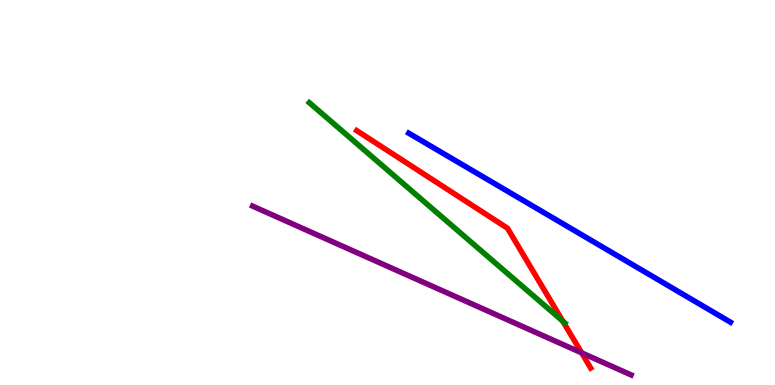[{'lines': ['blue', 'red'], 'intersections': []}, {'lines': ['green', 'red'], 'intersections': [{'x': 7.26, 'y': 1.66}]}, {'lines': ['purple', 'red'], 'intersections': [{'x': 7.5, 'y': 0.835}]}, {'lines': ['blue', 'green'], 'intersections': []}, {'lines': ['blue', 'purple'], 'intersections': []}, {'lines': ['green', 'purple'], 'intersections': []}]